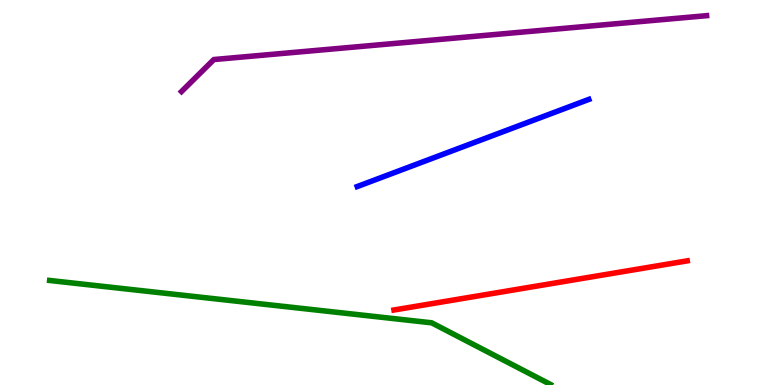[{'lines': ['blue', 'red'], 'intersections': []}, {'lines': ['green', 'red'], 'intersections': []}, {'lines': ['purple', 'red'], 'intersections': []}, {'lines': ['blue', 'green'], 'intersections': []}, {'lines': ['blue', 'purple'], 'intersections': []}, {'lines': ['green', 'purple'], 'intersections': []}]